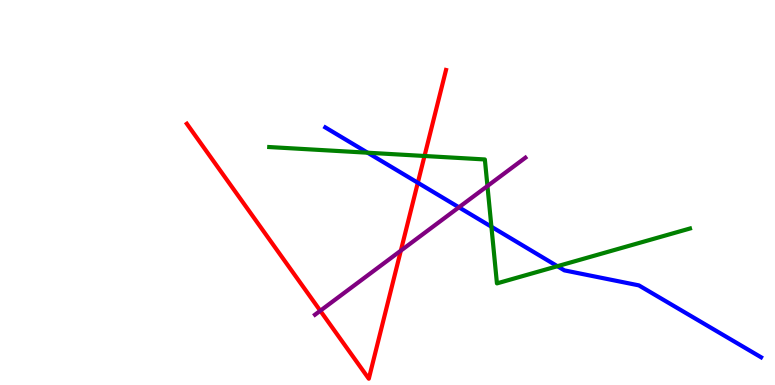[{'lines': ['blue', 'red'], 'intersections': [{'x': 5.39, 'y': 5.25}]}, {'lines': ['green', 'red'], 'intersections': [{'x': 5.48, 'y': 5.95}]}, {'lines': ['purple', 'red'], 'intersections': [{'x': 4.13, 'y': 1.93}, {'x': 5.17, 'y': 3.49}]}, {'lines': ['blue', 'green'], 'intersections': [{'x': 4.74, 'y': 6.03}, {'x': 6.34, 'y': 4.11}, {'x': 7.19, 'y': 3.09}]}, {'lines': ['blue', 'purple'], 'intersections': [{'x': 5.92, 'y': 4.62}]}, {'lines': ['green', 'purple'], 'intersections': [{'x': 6.29, 'y': 5.17}]}]